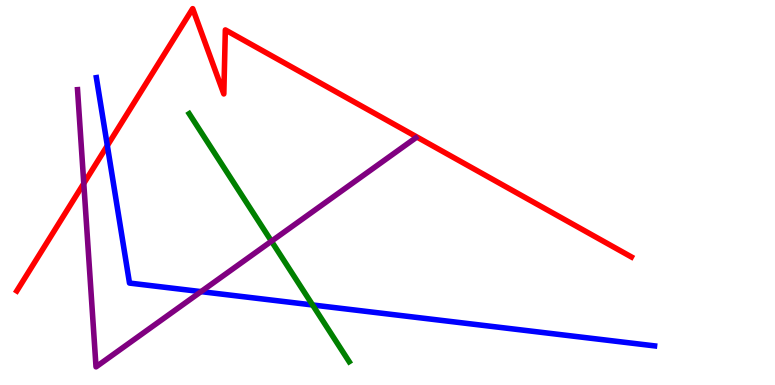[{'lines': ['blue', 'red'], 'intersections': [{'x': 1.38, 'y': 6.22}]}, {'lines': ['green', 'red'], 'intersections': []}, {'lines': ['purple', 'red'], 'intersections': [{'x': 1.08, 'y': 5.24}]}, {'lines': ['blue', 'green'], 'intersections': [{'x': 4.03, 'y': 2.08}]}, {'lines': ['blue', 'purple'], 'intersections': [{'x': 2.59, 'y': 2.43}]}, {'lines': ['green', 'purple'], 'intersections': [{'x': 3.5, 'y': 3.74}]}]